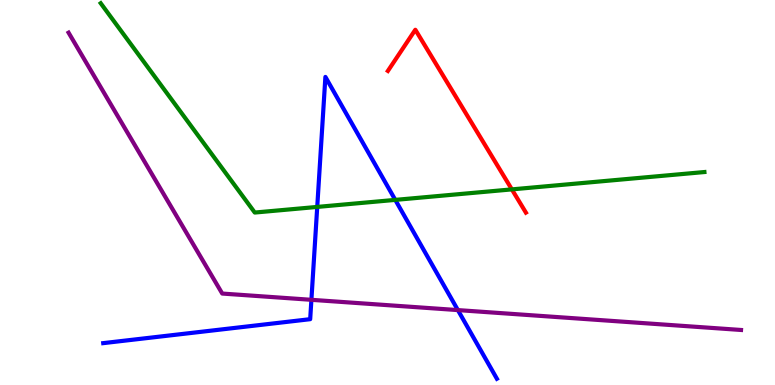[{'lines': ['blue', 'red'], 'intersections': []}, {'lines': ['green', 'red'], 'intersections': [{'x': 6.6, 'y': 5.08}]}, {'lines': ['purple', 'red'], 'intersections': []}, {'lines': ['blue', 'green'], 'intersections': [{'x': 4.09, 'y': 4.63}, {'x': 5.1, 'y': 4.81}]}, {'lines': ['blue', 'purple'], 'intersections': [{'x': 4.02, 'y': 2.21}, {'x': 5.91, 'y': 1.95}]}, {'lines': ['green', 'purple'], 'intersections': []}]